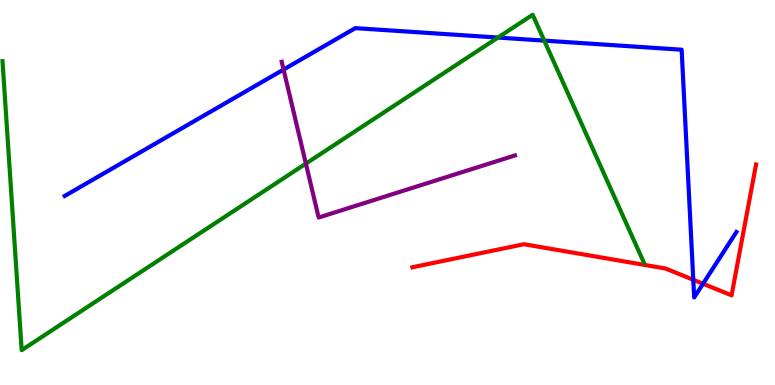[{'lines': ['blue', 'red'], 'intersections': [{'x': 8.95, 'y': 2.73}, {'x': 9.07, 'y': 2.63}]}, {'lines': ['green', 'red'], 'intersections': []}, {'lines': ['purple', 'red'], 'intersections': []}, {'lines': ['blue', 'green'], 'intersections': [{'x': 6.43, 'y': 9.02}, {'x': 7.02, 'y': 8.95}]}, {'lines': ['blue', 'purple'], 'intersections': [{'x': 3.66, 'y': 8.19}]}, {'lines': ['green', 'purple'], 'intersections': [{'x': 3.95, 'y': 5.75}]}]